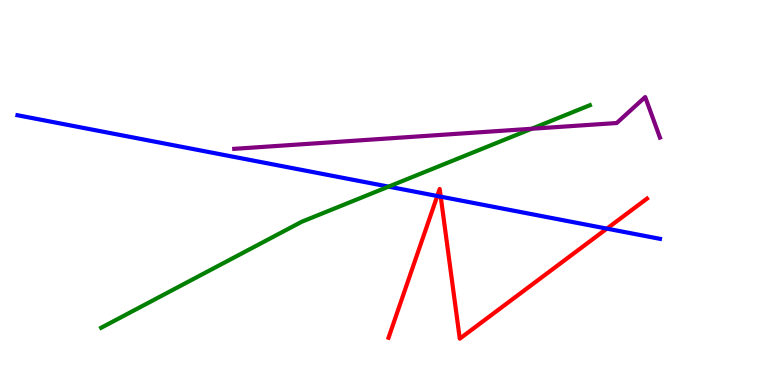[{'lines': ['blue', 'red'], 'intersections': [{'x': 5.64, 'y': 4.91}, {'x': 5.69, 'y': 4.89}, {'x': 7.83, 'y': 4.06}]}, {'lines': ['green', 'red'], 'intersections': []}, {'lines': ['purple', 'red'], 'intersections': []}, {'lines': ['blue', 'green'], 'intersections': [{'x': 5.01, 'y': 5.15}]}, {'lines': ['blue', 'purple'], 'intersections': []}, {'lines': ['green', 'purple'], 'intersections': [{'x': 6.86, 'y': 6.66}]}]